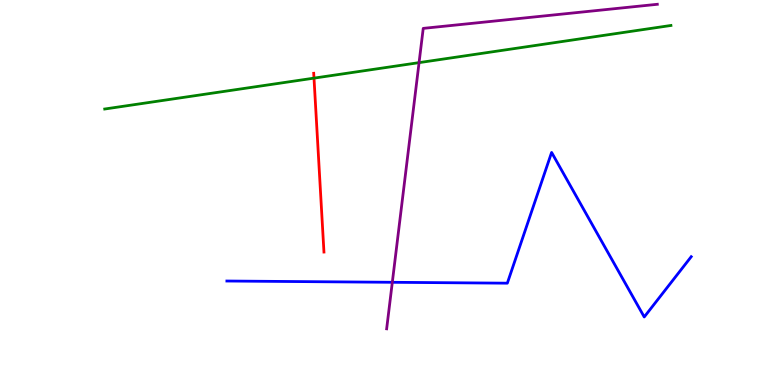[{'lines': ['blue', 'red'], 'intersections': []}, {'lines': ['green', 'red'], 'intersections': [{'x': 4.05, 'y': 7.97}]}, {'lines': ['purple', 'red'], 'intersections': []}, {'lines': ['blue', 'green'], 'intersections': []}, {'lines': ['blue', 'purple'], 'intersections': [{'x': 5.06, 'y': 2.67}]}, {'lines': ['green', 'purple'], 'intersections': [{'x': 5.41, 'y': 8.37}]}]